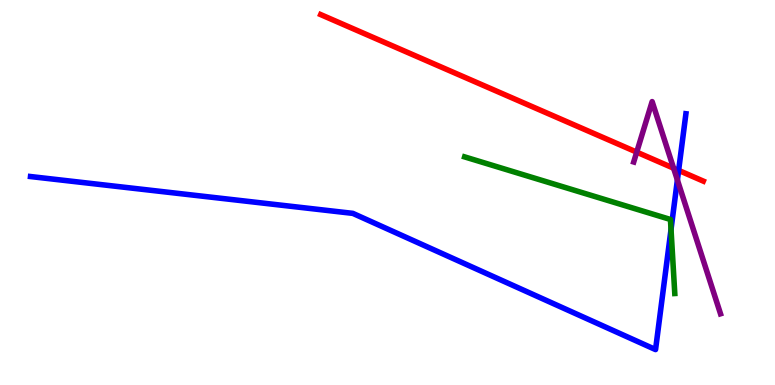[{'lines': ['blue', 'red'], 'intersections': [{'x': 8.76, 'y': 5.57}]}, {'lines': ['green', 'red'], 'intersections': []}, {'lines': ['purple', 'red'], 'intersections': [{'x': 8.22, 'y': 6.05}, {'x': 8.69, 'y': 5.63}]}, {'lines': ['blue', 'green'], 'intersections': [{'x': 8.66, 'y': 4.04}]}, {'lines': ['blue', 'purple'], 'intersections': [{'x': 8.74, 'y': 5.33}]}, {'lines': ['green', 'purple'], 'intersections': []}]